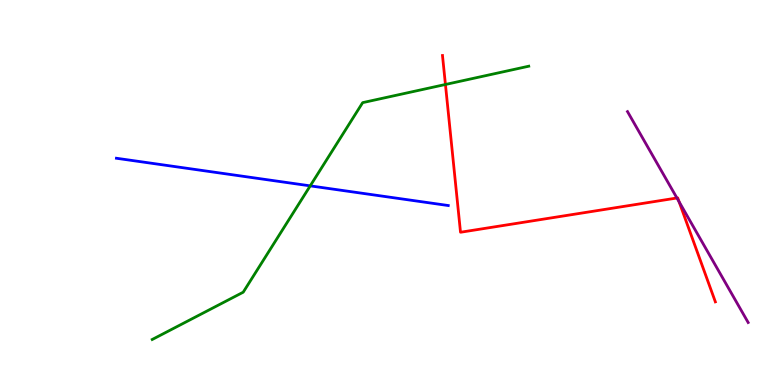[{'lines': ['blue', 'red'], 'intersections': []}, {'lines': ['green', 'red'], 'intersections': [{'x': 5.75, 'y': 7.81}]}, {'lines': ['purple', 'red'], 'intersections': [{'x': 8.73, 'y': 4.86}, {'x': 8.76, 'y': 4.76}]}, {'lines': ['blue', 'green'], 'intersections': [{'x': 4.0, 'y': 5.17}]}, {'lines': ['blue', 'purple'], 'intersections': []}, {'lines': ['green', 'purple'], 'intersections': []}]